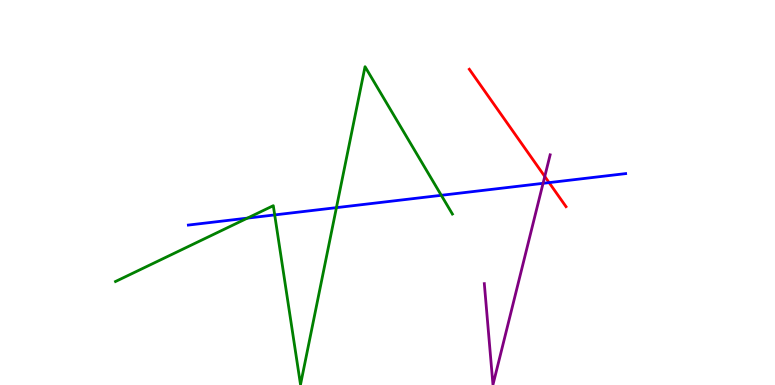[{'lines': ['blue', 'red'], 'intersections': [{'x': 7.09, 'y': 5.26}]}, {'lines': ['green', 'red'], 'intersections': []}, {'lines': ['purple', 'red'], 'intersections': [{'x': 7.03, 'y': 5.42}]}, {'lines': ['blue', 'green'], 'intersections': [{'x': 3.19, 'y': 4.33}, {'x': 3.54, 'y': 4.42}, {'x': 4.34, 'y': 4.61}, {'x': 5.69, 'y': 4.93}]}, {'lines': ['blue', 'purple'], 'intersections': [{'x': 7.01, 'y': 5.24}]}, {'lines': ['green', 'purple'], 'intersections': []}]